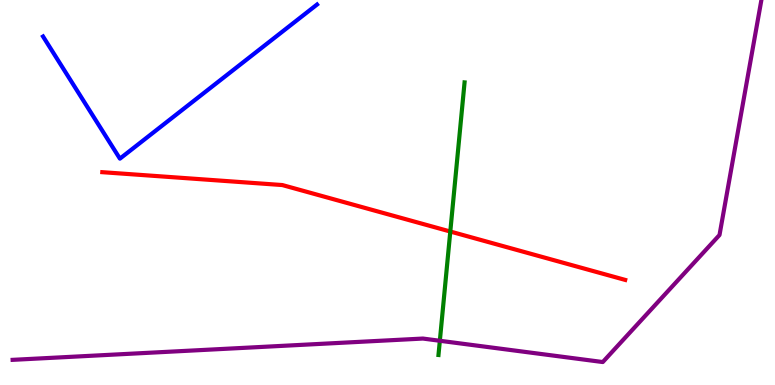[{'lines': ['blue', 'red'], 'intersections': []}, {'lines': ['green', 'red'], 'intersections': [{'x': 5.81, 'y': 3.99}]}, {'lines': ['purple', 'red'], 'intersections': []}, {'lines': ['blue', 'green'], 'intersections': []}, {'lines': ['blue', 'purple'], 'intersections': []}, {'lines': ['green', 'purple'], 'intersections': [{'x': 5.68, 'y': 1.15}]}]